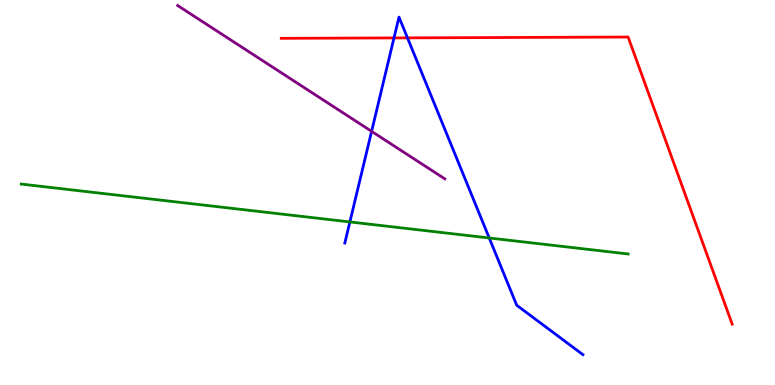[{'lines': ['blue', 'red'], 'intersections': [{'x': 5.08, 'y': 9.02}, {'x': 5.26, 'y': 9.02}]}, {'lines': ['green', 'red'], 'intersections': []}, {'lines': ['purple', 'red'], 'intersections': []}, {'lines': ['blue', 'green'], 'intersections': [{'x': 4.51, 'y': 4.24}, {'x': 6.31, 'y': 3.82}]}, {'lines': ['blue', 'purple'], 'intersections': [{'x': 4.79, 'y': 6.59}]}, {'lines': ['green', 'purple'], 'intersections': []}]